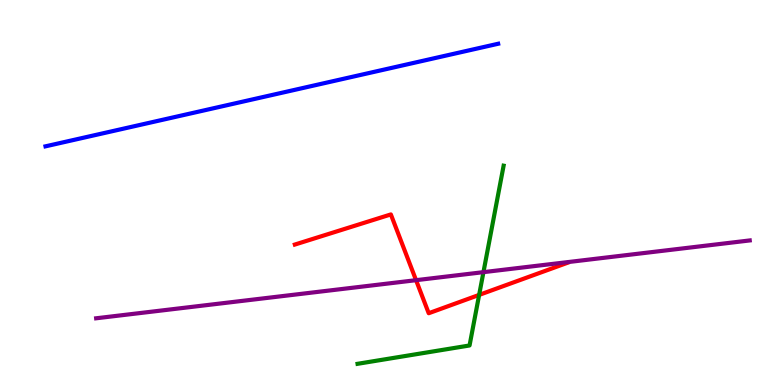[{'lines': ['blue', 'red'], 'intersections': []}, {'lines': ['green', 'red'], 'intersections': [{'x': 6.18, 'y': 2.34}]}, {'lines': ['purple', 'red'], 'intersections': [{'x': 5.37, 'y': 2.72}]}, {'lines': ['blue', 'green'], 'intersections': []}, {'lines': ['blue', 'purple'], 'intersections': []}, {'lines': ['green', 'purple'], 'intersections': [{'x': 6.24, 'y': 2.93}]}]